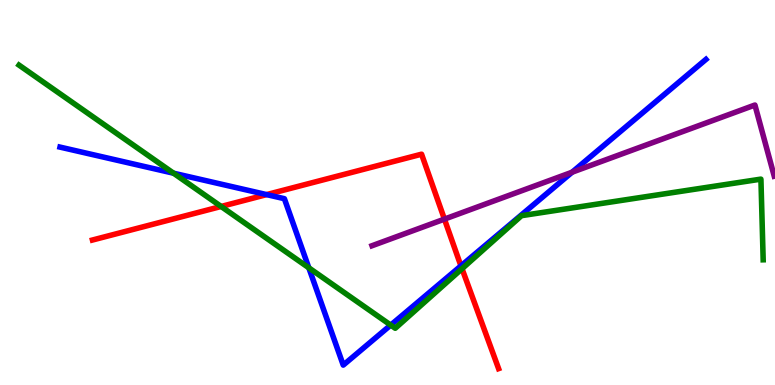[{'lines': ['blue', 'red'], 'intersections': [{'x': 3.44, 'y': 4.95}, {'x': 5.95, 'y': 3.09}]}, {'lines': ['green', 'red'], 'intersections': [{'x': 2.85, 'y': 4.64}, {'x': 5.96, 'y': 3.02}]}, {'lines': ['purple', 'red'], 'intersections': [{'x': 5.73, 'y': 4.31}]}, {'lines': ['blue', 'green'], 'intersections': [{'x': 2.24, 'y': 5.5}, {'x': 3.98, 'y': 3.04}, {'x': 5.04, 'y': 1.56}]}, {'lines': ['blue', 'purple'], 'intersections': [{'x': 7.38, 'y': 5.53}]}, {'lines': ['green', 'purple'], 'intersections': []}]